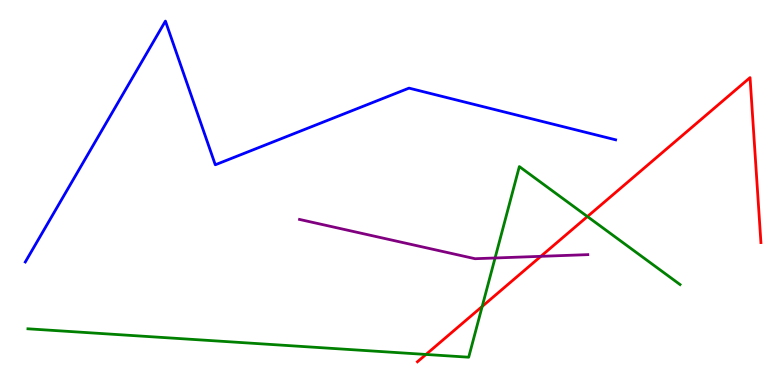[{'lines': ['blue', 'red'], 'intersections': []}, {'lines': ['green', 'red'], 'intersections': [{'x': 5.5, 'y': 0.793}, {'x': 6.22, 'y': 2.04}, {'x': 7.58, 'y': 4.38}]}, {'lines': ['purple', 'red'], 'intersections': [{'x': 6.98, 'y': 3.34}]}, {'lines': ['blue', 'green'], 'intersections': []}, {'lines': ['blue', 'purple'], 'intersections': []}, {'lines': ['green', 'purple'], 'intersections': [{'x': 6.39, 'y': 3.3}]}]